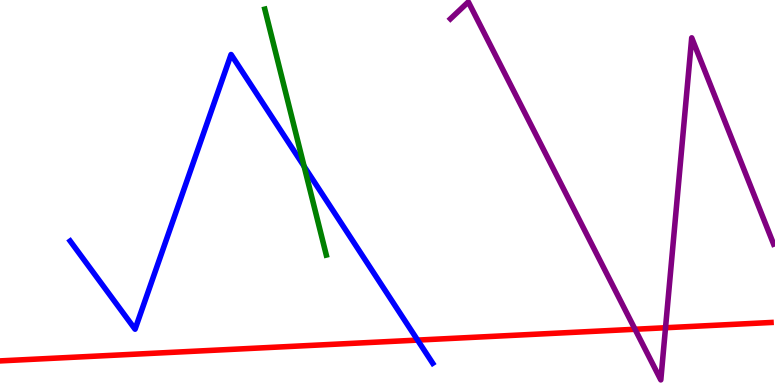[{'lines': ['blue', 'red'], 'intersections': [{'x': 5.39, 'y': 1.17}]}, {'lines': ['green', 'red'], 'intersections': []}, {'lines': ['purple', 'red'], 'intersections': [{'x': 8.19, 'y': 1.45}, {'x': 8.59, 'y': 1.49}]}, {'lines': ['blue', 'green'], 'intersections': [{'x': 3.92, 'y': 5.68}]}, {'lines': ['blue', 'purple'], 'intersections': []}, {'lines': ['green', 'purple'], 'intersections': []}]